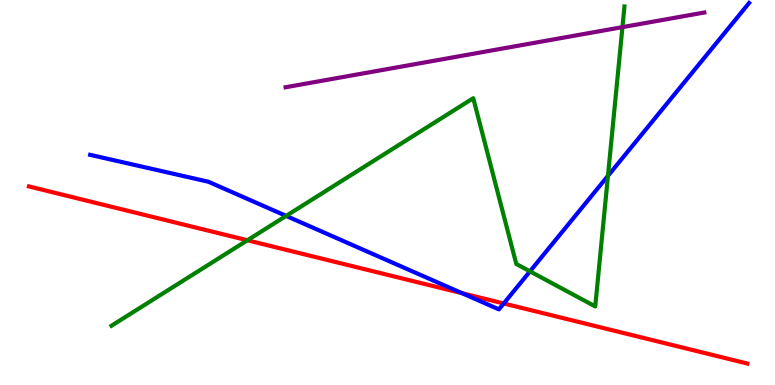[{'lines': ['blue', 'red'], 'intersections': [{'x': 5.96, 'y': 2.38}, {'x': 6.5, 'y': 2.12}]}, {'lines': ['green', 'red'], 'intersections': [{'x': 3.19, 'y': 3.76}]}, {'lines': ['purple', 'red'], 'intersections': []}, {'lines': ['blue', 'green'], 'intersections': [{'x': 3.69, 'y': 4.39}, {'x': 6.84, 'y': 2.95}, {'x': 7.84, 'y': 5.43}]}, {'lines': ['blue', 'purple'], 'intersections': []}, {'lines': ['green', 'purple'], 'intersections': [{'x': 8.03, 'y': 9.3}]}]